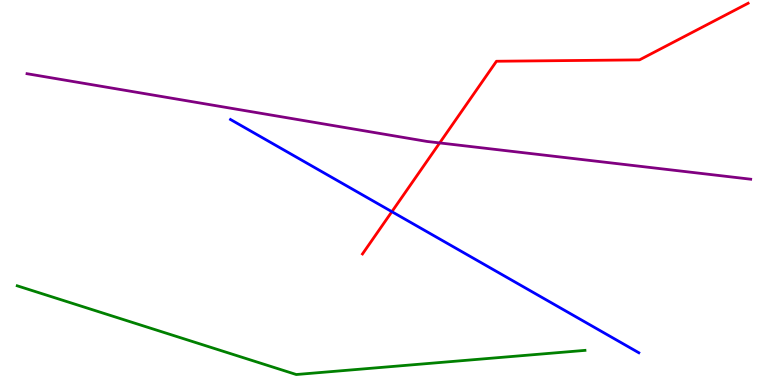[{'lines': ['blue', 'red'], 'intersections': [{'x': 5.06, 'y': 4.5}]}, {'lines': ['green', 'red'], 'intersections': []}, {'lines': ['purple', 'red'], 'intersections': [{'x': 5.67, 'y': 6.29}]}, {'lines': ['blue', 'green'], 'intersections': []}, {'lines': ['blue', 'purple'], 'intersections': []}, {'lines': ['green', 'purple'], 'intersections': []}]